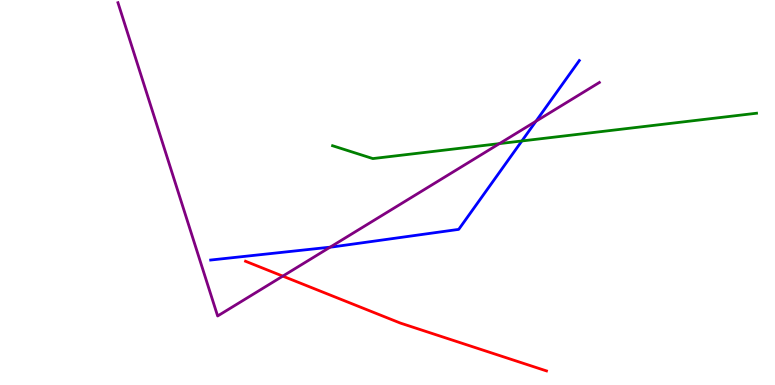[{'lines': ['blue', 'red'], 'intersections': []}, {'lines': ['green', 'red'], 'intersections': []}, {'lines': ['purple', 'red'], 'intersections': [{'x': 3.65, 'y': 2.83}]}, {'lines': ['blue', 'green'], 'intersections': [{'x': 6.73, 'y': 6.34}]}, {'lines': ['blue', 'purple'], 'intersections': [{'x': 4.26, 'y': 3.58}, {'x': 6.92, 'y': 6.85}]}, {'lines': ['green', 'purple'], 'intersections': [{'x': 6.44, 'y': 6.27}]}]